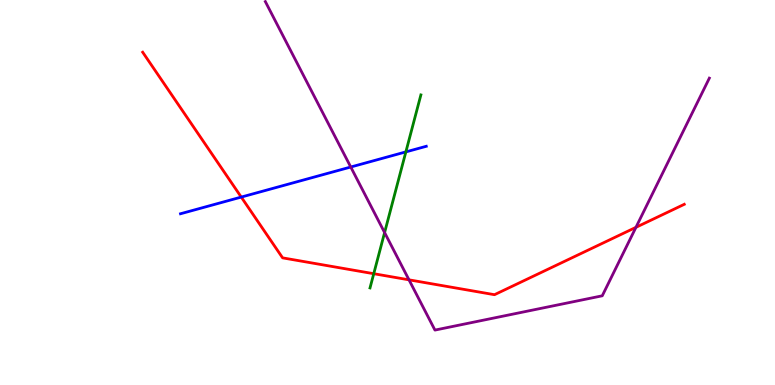[{'lines': ['blue', 'red'], 'intersections': [{'x': 3.11, 'y': 4.88}]}, {'lines': ['green', 'red'], 'intersections': [{'x': 4.82, 'y': 2.89}]}, {'lines': ['purple', 'red'], 'intersections': [{'x': 5.28, 'y': 2.73}, {'x': 8.21, 'y': 4.1}]}, {'lines': ['blue', 'green'], 'intersections': [{'x': 5.24, 'y': 6.05}]}, {'lines': ['blue', 'purple'], 'intersections': [{'x': 4.53, 'y': 5.66}]}, {'lines': ['green', 'purple'], 'intersections': [{'x': 4.96, 'y': 3.96}]}]